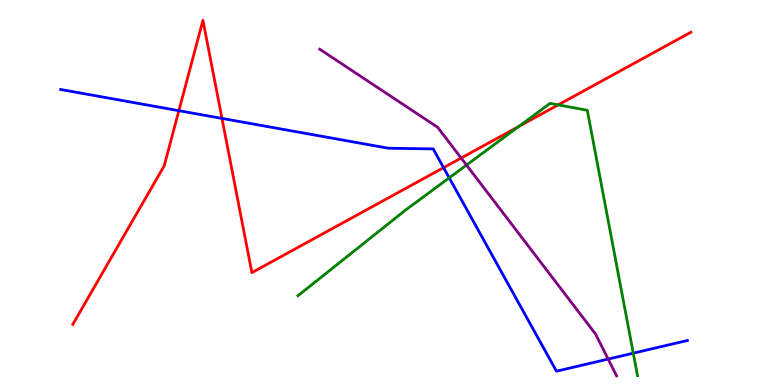[{'lines': ['blue', 'red'], 'intersections': [{'x': 2.31, 'y': 7.13}, {'x': 2.86, 'y': 6.92}, {'x': 5.72, 'y': 5.65}]}, {'lines': ['green', 'red'], 'intersections': [{'x': 6.69, 'y': 6.72}, {'x': 7.2, 'y': 7.28}]}, {'lines': ['purple', 'red'], 'intersections': [{'x': 5.95, 'y': 5.9}]}, {'lines': ['blue', 'green'], 'intersections': [{'x': 5.8, 'y': 5.38}, {'x': 8.17, 'y': 0.826}]}, {'lines': ['blue', 'purple'], 'intersections': [{'x': 7.85, 'y': 0.673}]}, {'lines': ['green', 'purple'], 'intersections': [{'x': 6.02, 'y': 5.71}]}]